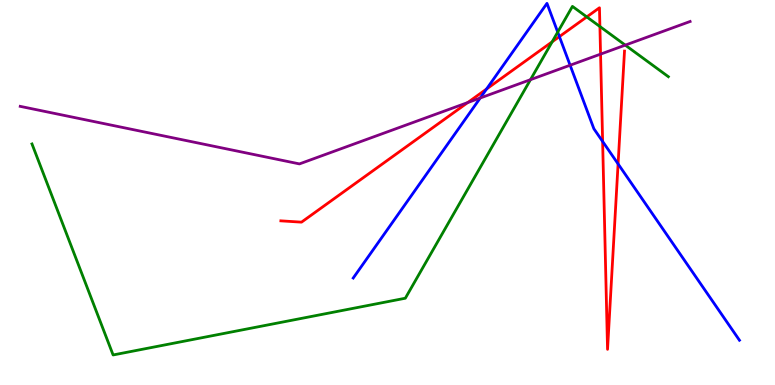[{'lines': ['blue', 'red'], 'intersections': [{'x': 6.28, 'y': 7.69}, {'x': 7.22, 'y': 9.05}, {'x': 7.78, 'y': 6.33}, {'x': 7.98, 'y': 5.74}]}, {'lines': ['green', 'red'], 'intersections': [{'x': 7.12, 'y': 8.91}, {'x': 7.57, 'y': 9.56}, {'x': 7.74, 'y': 9.31}]}, {'lines': ['purple', 'red'], 'intersections': [{'x': 6.04, 'y': 7.34}, {'x': 7.75, 'y': 8.59}]}, {'lines': ['blue', 'green'], 'intersections': [{'x': 7.2, 'y': 9.17}]}, {'lines': ['blue', 'purple'], 'intersections': [{'x': 6.2, 'y': 7.45}, {'x': 7.36, 'y': 8.31}]}, {'lines': ['green', 'purple'], 'intersections': [{'x': 6.84, 'y': 7.93}, {'x': 8.07, 'y': 8.83}]}]